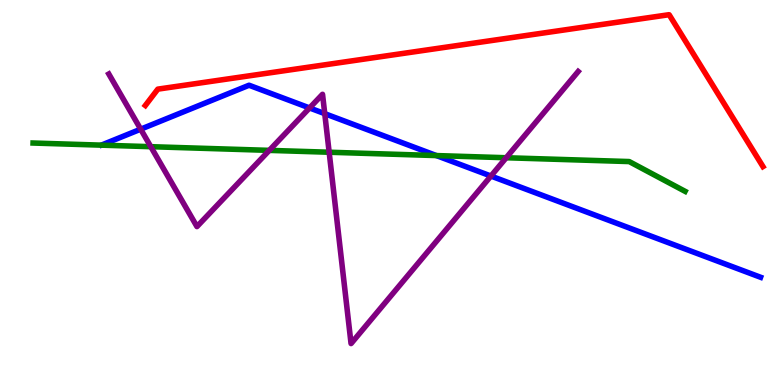[{'lines': ['blue', 'red'], 'intersections': []}, {'lines': ['green', 'red'], 'intersections': []}, {'lines': ['purple', 'red'], 'intersections': []}, {'lines': ['blue', 'green'], 'intersections': [{'x': 5.63, 'y': 5.96}]}, {'lines': ['blue', 'purple'], 'intersections': [{'x': 1.82, 'y': 6.64}, {'x': 3.99, 'y': 7.2}, {'x': 4.19, 'y': 7.05}, {'x': 6.33, 'y': 5.43}]}, {'lines': ['green', 'purple'], 'intersections': [{'x': 1.95, 'y': 6.19}, {'x': 3.47, 'y': 6.09}, {'x': 4.25, 'y': 6.05}, {'x': 6.53, 'y': 5.9}]}]